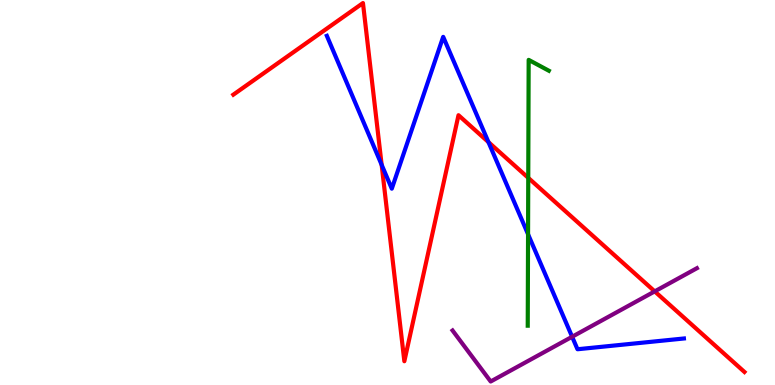[{'lines': ['blue', 'red'], 'intersections': [{'x': 4.92, 'y': 5.72}, {'x': 6.3, 'y': 6.31}]}, {'lines': ['green', 'red'], 'intersections': [{'x': 6.82, 'y': 5.38}]}, {'lines': ['purple', 'red'], 'intersections': [{'x': 8.45, 'y': 2.43}]}, {'lines': ['blue', 'green'], 'intersections': [{'x': 6.81, 'y': 3.92}]}, {'lines': ['blue', 'purple'], 'intersections': [{'x': 7.38, 'y': 1.25}]}, {'lines': ['green', 'purple'], 'intersections': []}]